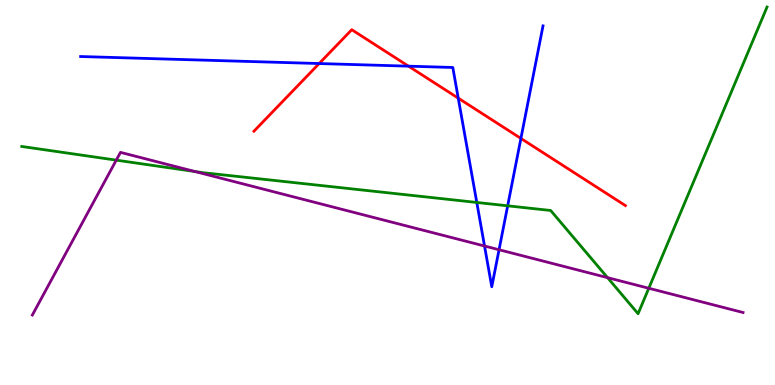[{'lines': ['blue', 'red'], 'intersections': [{'x': 4.12, 'y': 8.35}, {'x': 5.27, 'y': 8.28}, {'x': 5.91, 'y': 7.45}, {'x': 6.72, 'y': 6.4}]}, {'lines': ['green', 'red'], 'intersections': []}, {'lines': ['purple', 'red'], 'intersections': []}, {'lines': ['blue', 'green'], 'intersections': [{'x': 6.15, 'y': 4.74}, {'x': 6.55, 'y': 4.65}]}, {'lines': ['blue', 'purple'], 'intersections': [{'x': 6.25, 'y': 3.61}, {'x': 6.44, 'y': 3.51}]}, {'lines': ['green', 'purple'], 'intersections': [{'x': 1.5, 'y': 5.84}, {'x': 2.52, 'y': 5.54}, {'x': 7.84, 'y': 2.79}, {'x': 8.37, 'y': 2.51}]}]